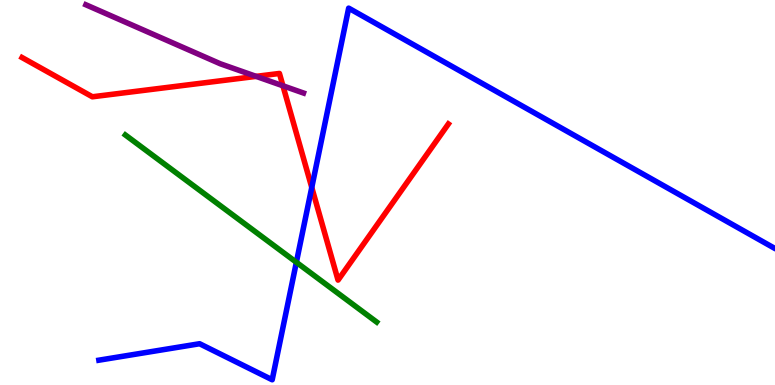[{'lines': ['blue', 'red'], 'intersections': [{'x': 4.02, 'y': 5.13}]}, {'lines': ['green', 'red'], 'intersections': []}, {'lines': ['purple', 'red'], 'intersections': [{'x': 3.3, 'y': 8.02}, {'x': 3.65, 'y': 7.77}]}, {'lines': ['blue', 'green'], 'intersections': [{'x': 3.82, 'y': 3.19}]}, {'lines': ['blue', 'purple'], 'intersections': []}, {'lines': ['green', 'purple'], 'intersections': []}]